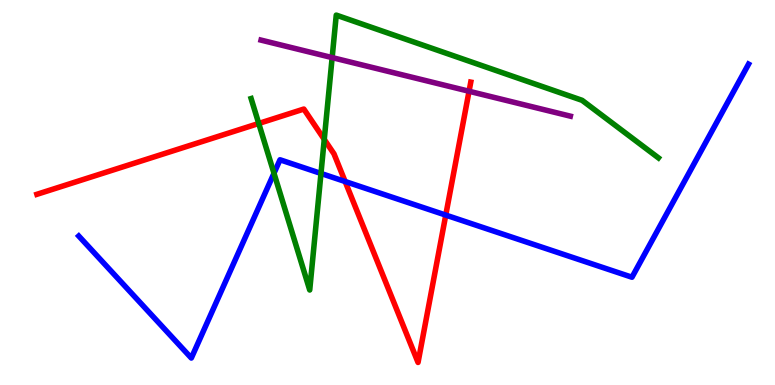[{'lines': ['blue', 'red'], 'intersections': [{'x': 4.45, 'y': 5.29}, {'x': 5.75, 'y': 4.41}]}, {'lines': ['green', 'red'], 'intersections': [{'x': 3.34, 'y': 6.79}, {'x': 4.18, 'y': 6.38}]}, {'lines': ['purple', 'red'], 'intersections': [{'x': 6.05, 'y': 7.63}]}, {'lines': ['blue', 'green'], 'intersections': [{'x': 3.54, 'y': 5.5}, {'x': 4.14, 'y': 5.49}]}, {'lines': ['blue', 'purple'], 'intersections': []}, {'lines': ['green', 'purple'], 'intersections': [{'x': 4.29, 'y': 8.5}]}]